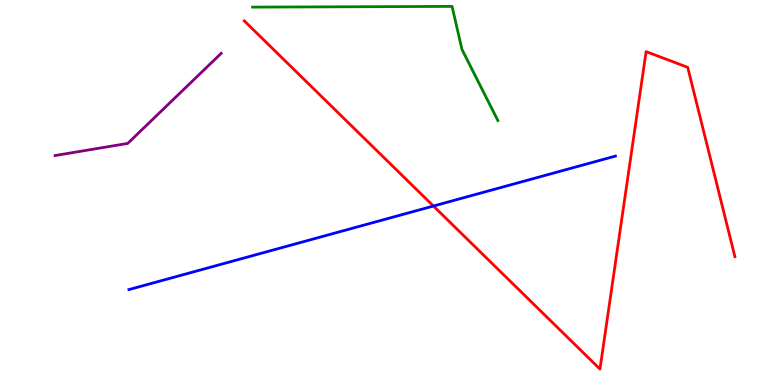[{'lines': ['blue', 'red'], 'intersections': [{'x': 5.59, 'y': 4.65}]}, {'lines': ['green', 'red'], 'intersections': []}, {'lines': ['purple', 'red'], 'intersections': []}, {'lines': ['blue', 'green'], 'intersections': []}, {'lines': ['blue', 'purple'], 'intersections': []}, {'lines': ['green', 'purple'], 'intersections': []}]